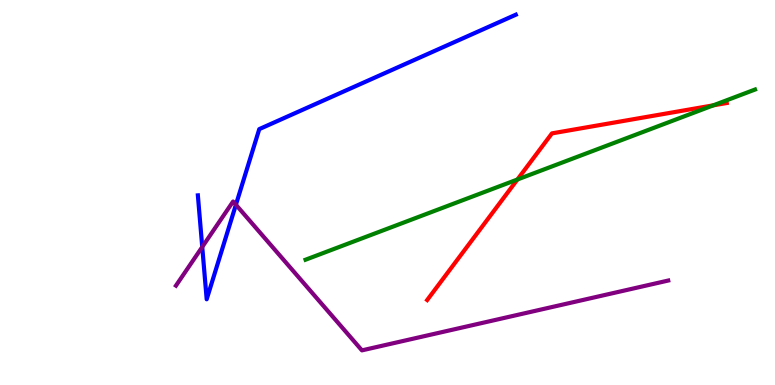[{'lines': ['blue', 'red'], 'intersections': []}, {'lines': ['green', 'red'], 'intersections': [{'x': 6.68, 'y': 5.34}, {'x': 9.2, 'y': 7.26}]}, {'lines': ['purple', 'red'], 'intersections': []}, {'lines': ['blue', 'green'], 'intersections': []}, {'lines': ['blue', 'purple'], 'intersections': [{'x': 2.61, 'y': 3.59}, {'x': 3.04, 'y': 4.68}]}, {'lines': ['green', 'purple'], 'intersections': []}]